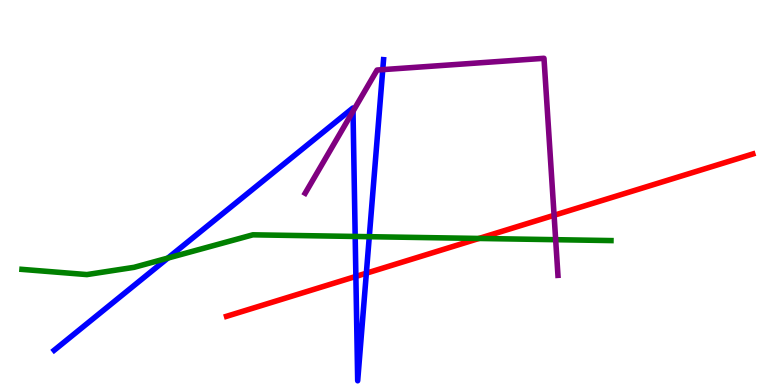[{'lines': ['blue', 'red'], 'intersections': [{'x': 4.59, 'y': 2.82}, {'x': 4.73, 'y': 2.9}]}, {'lines': ['green', 'red'], 'intersections': [{'x': 6.18, 'y': 3.81}]}, {'lines': ['purple', 'red'], 'intersections': [{'x': 7.15, 'y': 4.41}]}, {'lines': ['blue', 'green'], 'intersections': [{'x': 2.17, 'y': 3.3}, {'x': 4.58, 'y': 3.86}, {'x': 4.77, 'y': 3.85}]}, {'lines': ['blue', 'purple'], 'intersections': [{'x': 4.56, 'y': 7.11}, {'x': 4.94, 'y': 8.19}]}, {'lines': ['green', 'purple'], 'intersections': [{'x': 7.17, 'y': 3.77}]}]